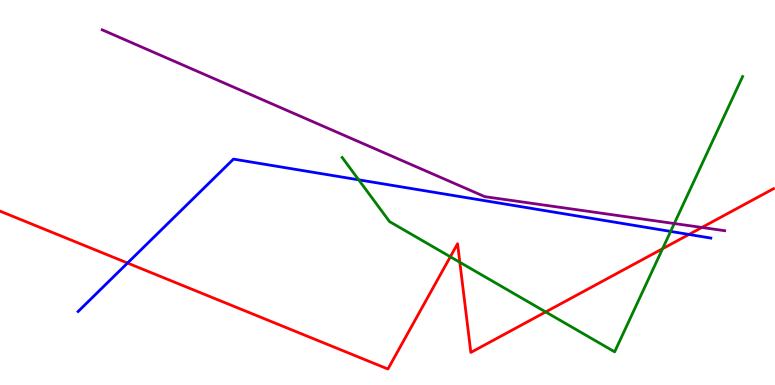[{'lines': ['blue', 'red'], 'intersections': [{'x': 1.65, 'y': 3.17}, {'x': 8.89, 'y': 3.91}]}, {'lines': ['green', 'red'], 'intersections': [{'x': 5.81, 'y': 3.33}, {'x': 5.93, 'y': 3.19}, {'x': 7.04, 'y': 1.9}, {'x': 8.55, 'y': 3.54}]}, {'lines': ['purple', 'red'], 'intersections': [{'x': 9.06, 'y': 4.09}]}, {'lines': ['blue', 'green'], 'intersections': [{'x': 4.63, 'y': 5.33}, {'x': 8.65, 'y': 3.99}]}, {'lines': ['blue', 'purple'], 'intersections': []}, {'lines': ['green', 'purple'], 'intersections': [{'x': 8.7, 'y': 4.19}]}]